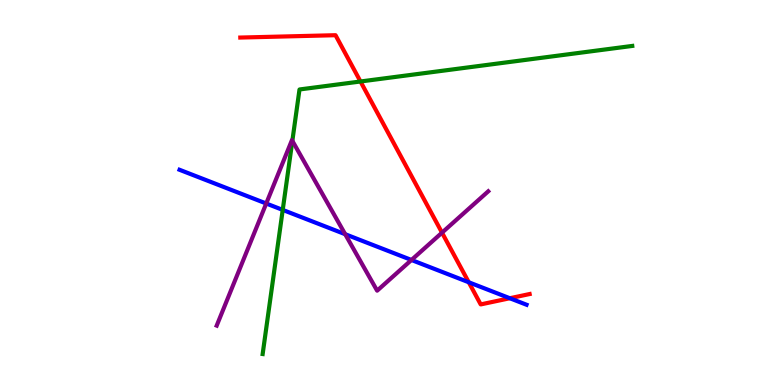[{'lines': ['blue', 'red'], 'intersections': [{'x': 6.05, 'y': 2.67}, {'x': 6.58, 'y': 2.25}]}, {'lines': ['green', 'red'], 'intersections': [{'x': 4.65, 'y': 7.88}]}, {'lines': ['purple', 'red'], 'intersections': [{'x': 5.7, 'y': 3.96}]}, {'lines': ['blue', 'green'], 'intersections': [{'x': 3.65, 'y': 4.55}]}, {'lines': ['blue', 'purple'], 'intersections': [{'x': 3.44, 'y': 4.71}, {'x': 4.45, 'y': 3.92}, {'x': 5.31, 'y': 3.25}]}, {'lines': ['green', 'purple'], 'intersections': [{'x': 3.77, 'y': 6.34}]}]